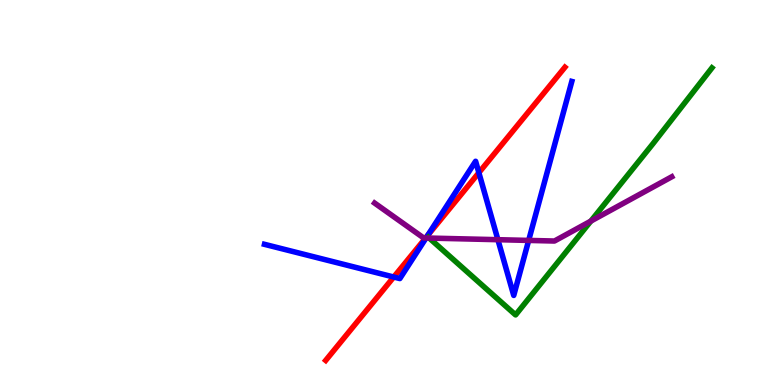[{'lines': ['blue', 'red'], 'intersections': [{'x': 5.08, 'y': 2.8}, {'x': 5.52, 'y': 3.89}, {'x': 6.18, 'y': 5.51}]}, {'lines': ['green', 'red'], 'intersections': []}, {'lines': ['purple', 'red'], 'intersections': [{'x': 5.49, 'y': 3.82}]}, {'lines': ['blue', 'green'], 'intersections': []}, {'lines': ['blue', 'purple'], 'intersections': [{'x': 5.5, 'y': 3.82}, {'x': 6.42, 'y': 3.77}, {'x': 6.82, 'y': 3.76}]}, {'lines': ['green', 'purple'], 'intersections': [{'x': 5.54, 'y': 3.82}, {'x': 7.62, 'y': 4.26}]}]